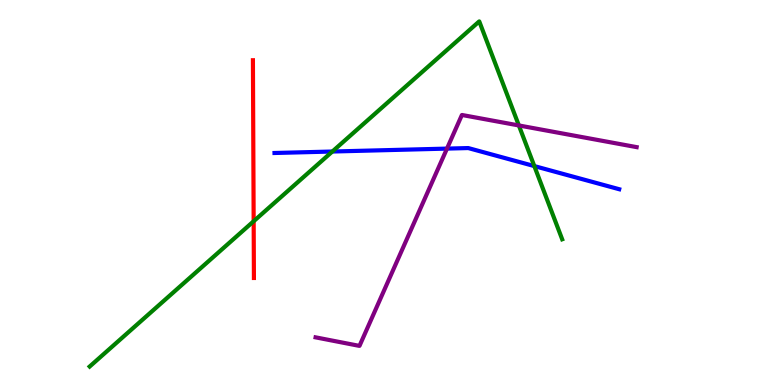[{'lines': ['blue', 'red'], 'intersections': []}, {'lines': ['green', 'red'], 'intersections': [{'x': 3.27, 'y': 4.25}]}, {'lines': ['purple', 'red'], 'intersections': []}, {'lines': ['blue', 'green'], 'intersections': [{'x': 4.29, 'y': 6.06}, {'x': 6.89, 'y': 5.69}]}, {'lines': ['blue', 'purple'], 'intersections': [{'x': 5.77, 'y': 6.14}]}, {'lines': ['green', 'purple'], 'intersections': [{'x': 6.69, 'y': 6.74}]}]